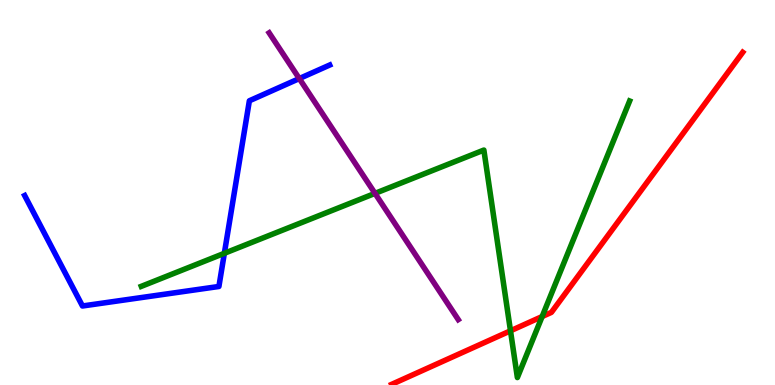[{'lines': ['blue', 'red'], 'intersections': []}, {'lines': ['green', 'red'], 'intersections': [{'x': 6.59, 'y': 1.41}, {'x': 7.0, 'y': 1.78}]}, {'lines': ['purple', 'red'], 'intersections': []}, {'lines': ['blue', 'green'], 'intersections': [{'x': 2.89, 'y': 3.42}]}, {'lines': ['blue', 'purple'], 'intersections': [{'x': 3.86, 'y': 7.96}]}, {'lines': ['green', 'purple'], 'intersections': [{'x': 4.84, 'y': 4.98}]}]